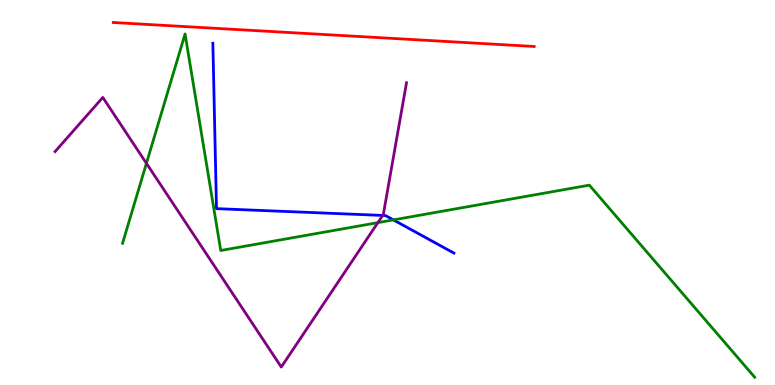[{'lines': ['blue', 'red'], 'intersections': []}, {'lines': ['green', 'red'], 'intersections': []}, {'lines': ['purple', 'red'], 'intersections': []}, {'lines': ['blue', 'green'], 'intersections': [{'x': 5.08, 'y': 4.29}]}, {'lines': ['blue', 'purple'], 'intersections': [{'x': 4.94, 'y': 4.4}]}, {'lines': ['green', 'purple'], 'intersections': [{'x': 1.89, 'y': 5.76}, {'x': 4.88, 'y': 4.22}]}]